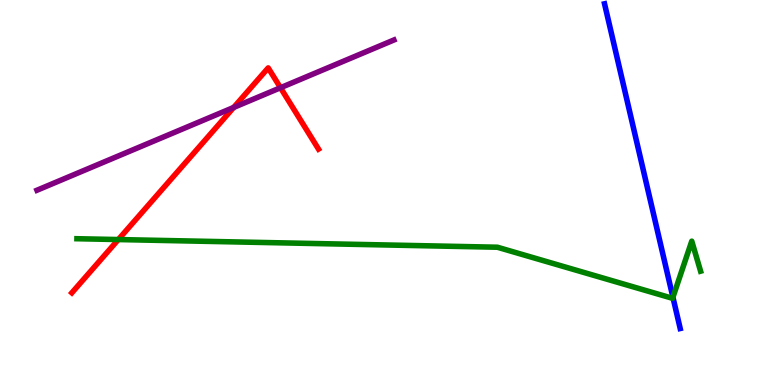[{'lines': ['blue', 'red'], 'intersections': []}, {'lines': ['green', 'red'], 'intersections': [{'x': 1.53, 'y': 3.78}]}, {'lines': ['purple', 'red'], 'intersections': [{'x': 3.02, 'y': 7.21}, {'x': 3.62, 'y': 7.72}]}, {'lines': ['blue', 'green'], 'intersections': [{'x': 8.68, 'y': 2.28}]}, {'lines': ['blue', 'purple'], 'intersections': []}, {'lines': ['green', 'purple'], 'intersections': []}]